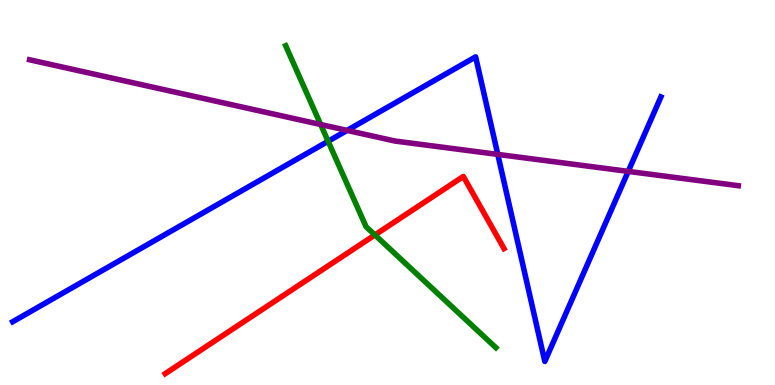[{'lines': ['blue', 'red'], 'intersections': []}, {'lines': ['green', 'red'], 'intersections': [{'x': 4.84, 'y': 3.9}]}, {'lines': ['purple', 'red'], 'intersections': []}, {'lines': ['blue', 'green'], 'intersections': [{'x': 4.23, 'y': 6.33}]}, {'lines': ['blue', 'purple'], 'intersections': [{'x': 4.48, 'y': 6.61}, {'x': 6.42, 'y': 5.99}, {'x': 8.11, 'y': 5.55}]}, {'lines': ['green', 'purple'], 'intersections': [{'x': 4.14, 'y': 6.77}]}]